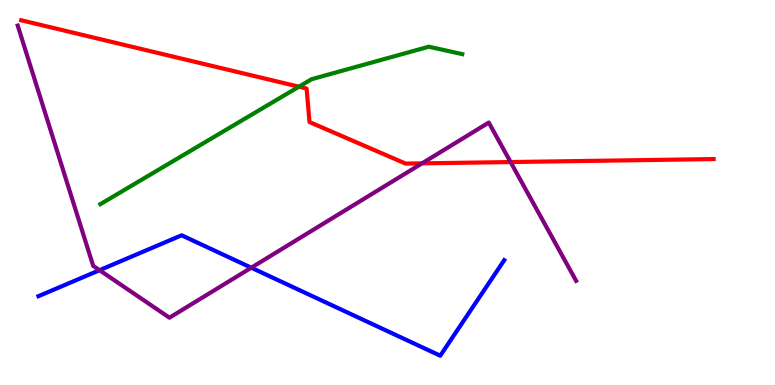[{'lines': ['blue', 'red'], 'intersections': []}, {'lines': ['green', 'red'], 'intersections': [{'x': 3.86, 'y': 7.75}]}, {'lines': ['purple', 'red'], 'intersections': [{'x': 5.45, 'y': 5.76}, {'x': 6.59, 'y': 5.79}]}, {'lines': ['blue', 'green'], 'intersections': []}, {'lines': ['blue', 'purple'], 'intersections': [{'x': 1.28, 'y': 2.98}, {'x': 3.24, 'y': 3.05}]}, {'lines': ['green', 'purple'], 'intersections': []}]